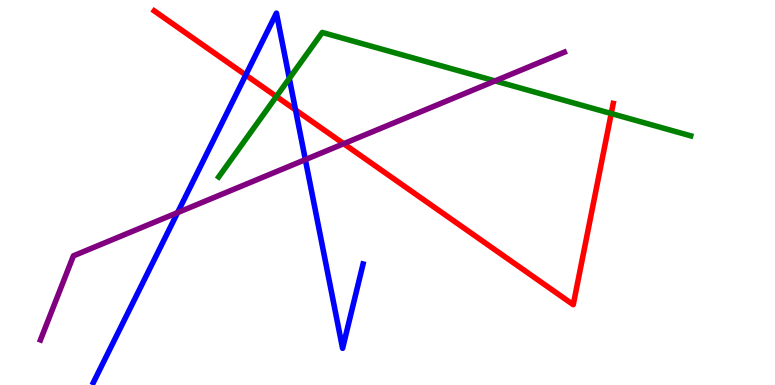[{'lines': ['blue', 'red'], 'intersections': [{'x': 3.17, 'y': 8.05}, {'x': 3.81, 'y': 7.14}]}, {'lines': ['green', 'red'], 'intersections': [{'x': 3.57, 'y': 7.49}, {'x': 7.89, 'y': 7.05}]}, {'lines': ['purple', 'red'], 'intersections': [{'x': 4.43, 'y': 6.27}]}, {'lines': ['blue', 'green'], 'intersections': [{'x': 3.73, 'y': 7.96}]}, {'lines': ['blue', 'purple'], 'intersections': [{'x': 2.29, 'y': 4.48}, {'x': 3.94, 'y': 5.85}]}, {'lines': ['green', 'purple'], 'intersections': [{'x': 6.39, 'y': 7.9}]}]